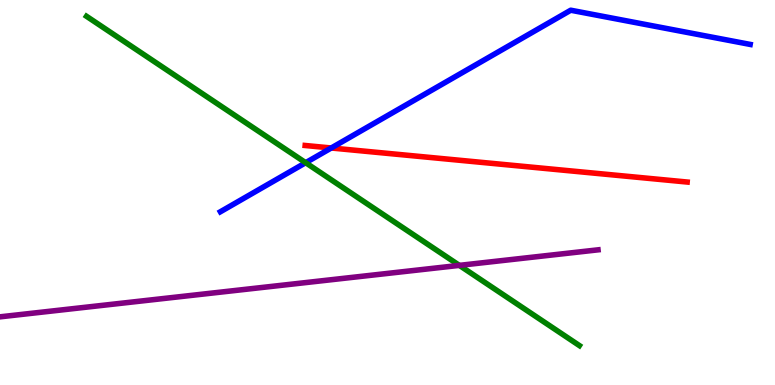[{'lines': ['blue', 'red'], 'intersections': [{'x': 4.27, 'y': 6.16}]}, {'lines': ['green', 'red'], 'intersections': []}, {'lines': ['purple', 'red'], 'intersections': []}, {'lines': ['blue', 'green'], 'intersections': [{'x': 3.94, 'y': 5.77}]}, {'lines': ['blue', 'purple'], 'intersections': []}, {'lines': ['green', 'purple'], 'intersections': [{'x': 5.93, 'y': 3.11}]}]